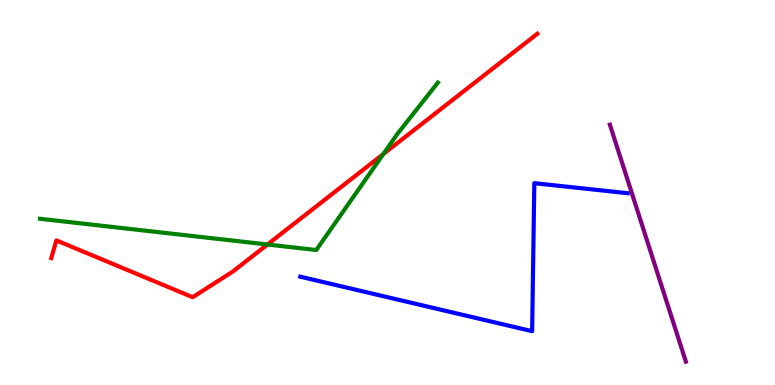[{'lines': ['blue', 'red'], 'intersections': []}, {'lines': ['green', 'red'], 'intersections': [{'x': 3.45, 'y': 3.65}, {'x': 4.95, 'y': 6.0}]}, {'lines': ['purple', 'red'], 'intersections': []}, {'lines': ['blue', 'green'], 'intersections': []}, {'lines': ['blue', 'purple'], 'intersections': []}, {'lines': ['green', 'purple'], 'intersections': []}]